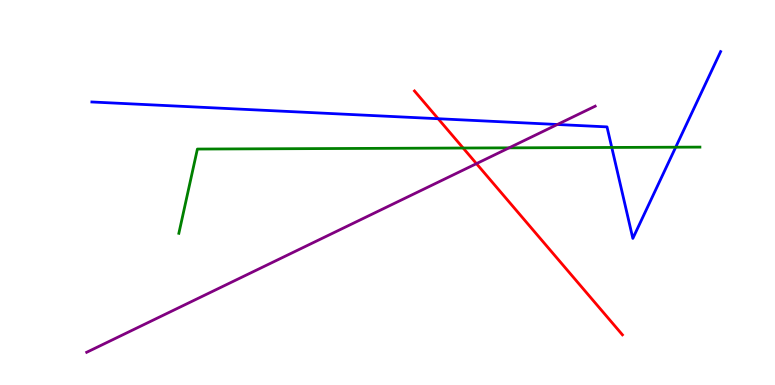[{'lines': ['blue', 'red'], 'intersections': [{'x': 5.65, 'y': 6.92}]}, {'lines': ['green', 'red'], 'intersections': [{'x': 5.98, 'y': 6.16}]}, {'lines': ['purple', 'red'], 'intersections': [{'x': 6.15, 'y': 5.75}]}, {'lines': ['blue', 'green'], 'intersections': [{'x': 7.89, 'y': 6.17}, {'x': 8.72, 'y': 6.18}]}, {'lines': ['blue', 'purple'], 'intersections': [{'x': 7.19, 'y': 6.77}]}, {'lines': ['green', 'purple'], 'intersections': [{'x': 6.57, 'y': 6.16}]}]